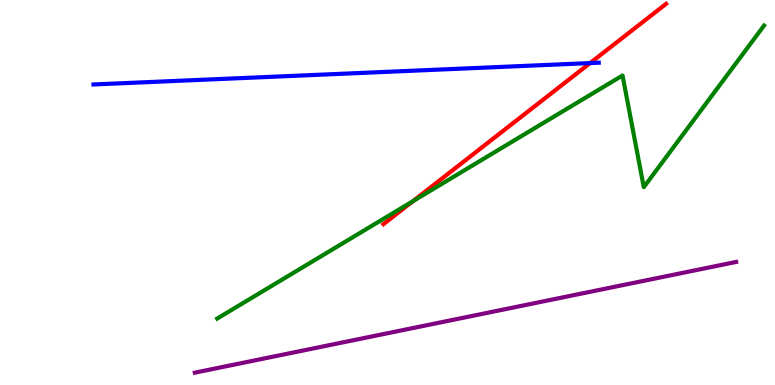[{'lines': ['blue', 'red'], 'intersections': [{'x': 7.61, 'y': 8.36}]}, {'lines': ['green', 'red'], 'intersections': [{'x': 5.33, 'y': 4.77}]}, {'lines': ['purple', 'red'], 'intersections': []}, {'lines': ['blue', 'green'], 'intersections': []}, {'lines': ['blue', 'purple'], 'intersections': []}, {'lines': ['green', 'purple'], 'intersections': []}]